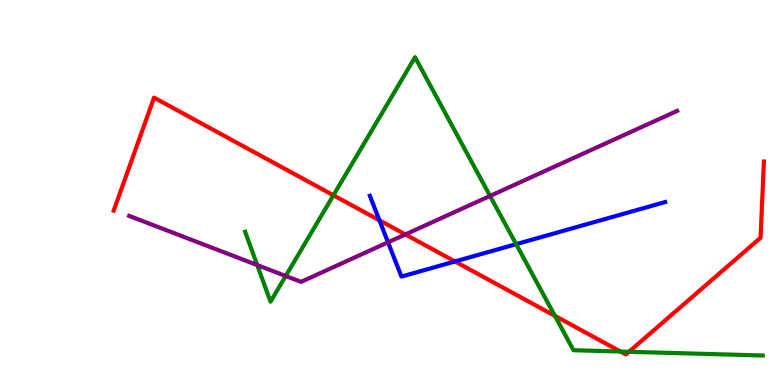[{'lines': ['blue', 'red'], 'intersections': [{'x': 4.9, 'y': 4.28}, {'x': 5.87, 'y': 3.21}]}, {'lines': ['green', 'red'], 'intersections': [{'x': 4.3, 'y': 4.93}, {'x': 7.16, 'y': 1.8}, {'x': 8.01, 'y': 0.869}, {'x': 8.12, 'y': 0.863}]}, {'lines': ['purple', 'red'], 'intersections': [{'x': 5.23, 'y': 3.91}]}, {'lines': ['blue', 'green'], 'intersections': [{'x': 6.66, 'y': 3.66}]}, {'lines': ['blue', 'purple'], 'intersections': [{'x': 5.01, 'y': 3.71}]}, {'lines': ['green', 'purple'], 'intersections': [{'x': 3.32, 'y': 3.11}, {'x': 3.69, 'y': 2.83}, {'x': 6.32, 'y': 4.91}]}]